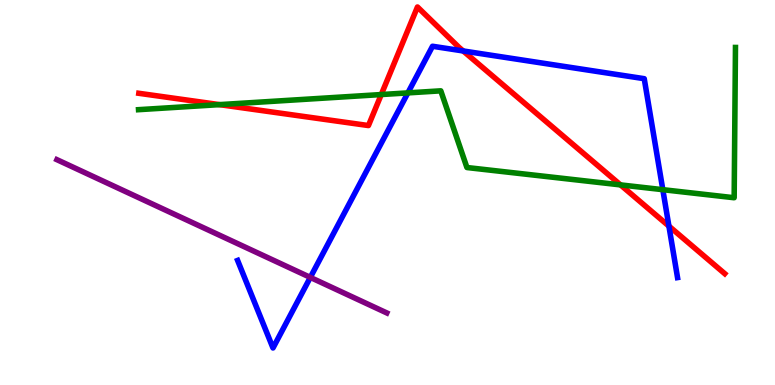[{'lines': ['blue', 'red'], 'intersections': [{'x': 5.98, 'y': 8.68}, {'x': 8.63, 'y': 4.13}]}, {'lines': ['green', 'red'], 'intersections': [{'x': 2.83, 'y': 7.28}, {'x': 4.92, 'y': 7.54}, {'x': 8.01, 'y': 5.2}]}, {'lines': ['purple', 'red'], 'intersections': []}, {'lines': ['blue', 'green'], 'intersections': [{'x': 5.26, 'y': 7.59}, {'x': 8.55, 'y': 5.07}]}, {'lines': ['blue', 'purple'], 'intersections': [{'x': 4.0, 'y': 2.79}]}, {'lines': ['green', 'purple'], 'intersections': []}]